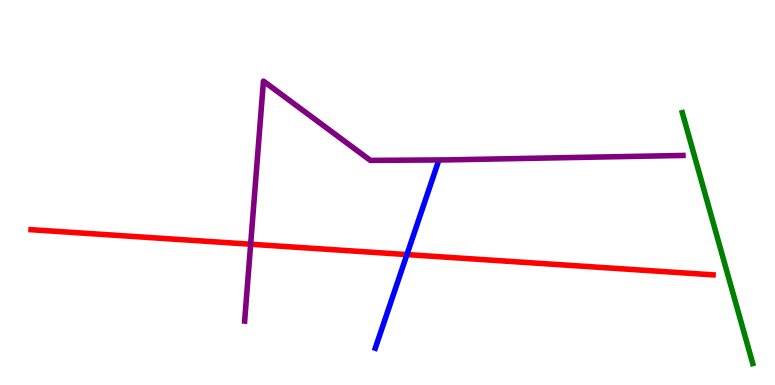[{'lines': ['blue', 'red'], 'intersections': [{'x': 5.25, 'y': 3.39}]}, {'lines': ['green', 'red'], 'intersections': []}, {'lines': ['purple', 'red'], 'intersections': [{'x': 3.23, 'y': 3.66}]}, {'lines': ['blue', 'green'], 'intersections': []}, {'lines': ['blue', 'purple'], 'intersections': []}, {'lines': ['green', 'purple'], 'intersections': []}]